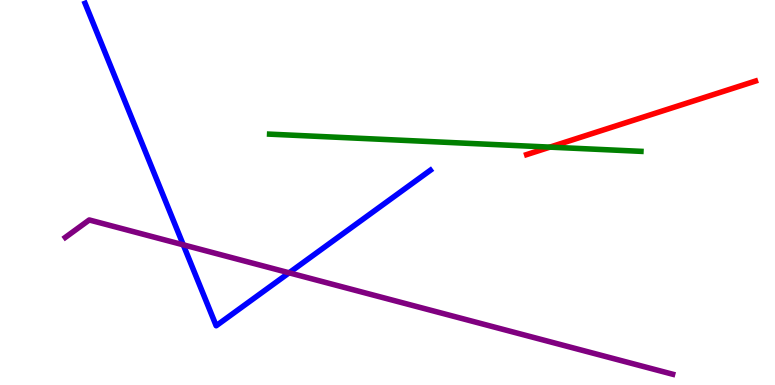[{'lines': ['blue', 'red'], 'intersections': []}, {'lines': ['green', 'red'], 'intersections': [{'x': 7.1, 'y': 6.18}]}, {'lines': ['purple', 'red'], 'intersections': []}, {'lines': ['blue', 'green'], 'intersections': []}, {'lines': ['blue', 'purple'], 'intersections': [{'x': 2.36, 'y': 3.64}, {'x': 3.73, 'y': 2.91}]}, {'lines': ['green', 'purple'], 'intersections': []}]